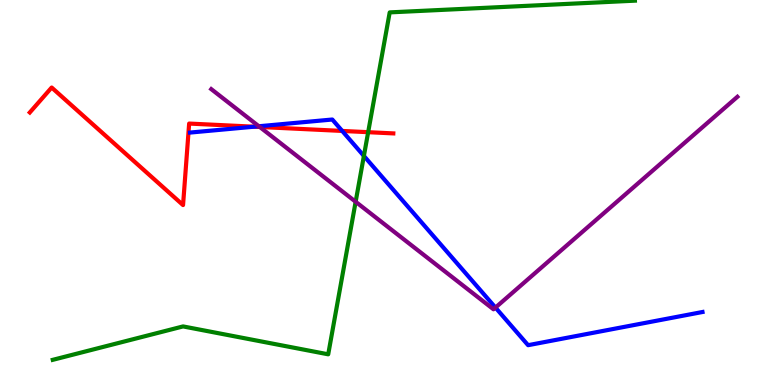[{'lines': ['blue', 'red'], 'intersections': [{'x': 3.28, 'y': 6.71}, {'x': 4.42, 'y': 6.6}]}, {'lines': ['green', 'red'], 'intersections': [{'x': 4.75, 'y': 6.57}]}, {'lines': ['purple', 'red'], 'intersections': [{'x': 3.35, 'y': 6.7}]}, {'lines': ['blue', 'green'], 'intersections': [{'x': 4.7, 'y': 5.95}]}, {'lines': ['blue', 'purple'], 'intersections': [{'x': 3.34, 'y': 6.72}, {'x': 6.39, 'y': 2.01}]}, {'lines': ['green', 'purple'], 'intersections': [{'x': 4.59, 'y': 4.76}]}]